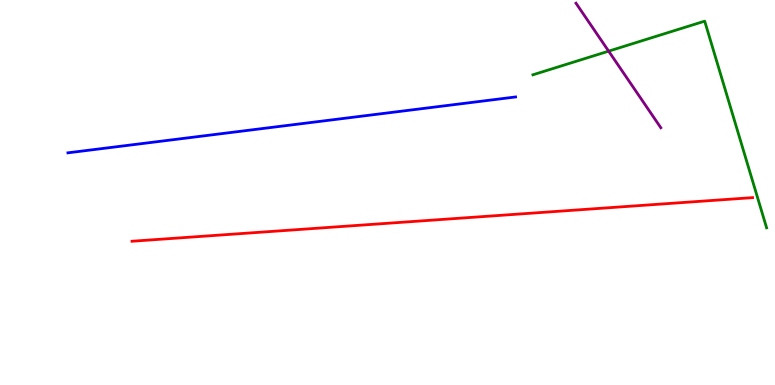[{'lines': ['blue', 'red'], 'intersections': []}, {'lines': ['green', 'red'], 'intersections': []}, {'lines': ['purple', 'red'], 'intersections': []}, {'lines': ['blue', 'green'], 'intersections': []}, {'lines': ['blue', 'purple'], 'intersections': []}, {'lines': ['green', 'purple'], 'intersections': [{'x': 7.85, 'y': 8.67}]}]